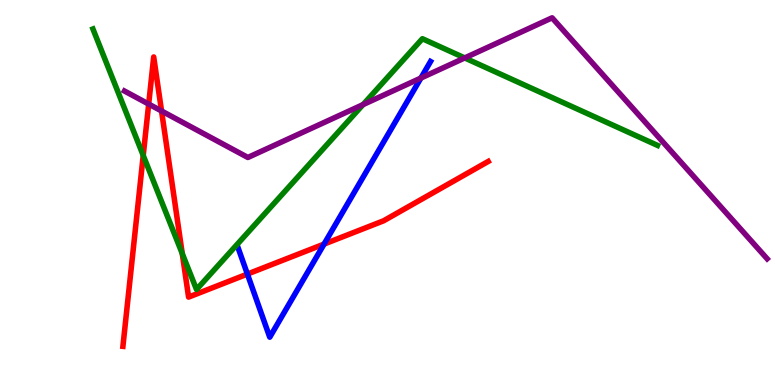[{'lines': ['blue', 'red'], 'intersections': [{'x': 3.19, 'y': 2.88}, {'x': 4.18, 'y': 3.66}]}, {'lines': ['green', 'red'], 'intersections': [{'x': 1.85, 'y': 5.96}, {'x': 2.35, 'y': 3.41}]}, {'lines': ['purple', 'red'], 'intersections': [{'x': 1.92, 'y': 7.3}, {'x': 2.08, 'y': 7.12}]}, {'lines': ['blue', 'green'], 'intersections': []}, {'lines': ['blue', 'purple'], 'intersections': [{'x': 5.43, 'y': 7.97}]}, {'lines': ['green', 'purple'], 'intersections': [{'x': 4.68, 'y': 7.28}, {'x': 6.0, 'y': 8.5}]}]